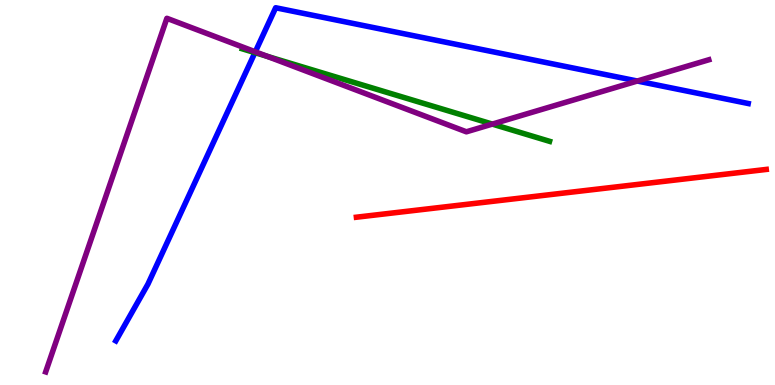[{'lines': ['blue', 'red'], 'intersections': []}, {'lines': ['green', 'red'], 'intersections': []}, {'lines': ['purple', 'red'], 'intersections': []}, {'lines': ['blue', 'green'], 'intersections': [{'x': 3.29, 'y': 8.63}]}, {'lines': ['blue', 'purple'], 'intersections': [{'x': 3.29, 'y': 8.65}, {'x': 8.22, 'y': 7.9}]}, {'lines': ['green', 'purple'], 'intersections': [{'x': 3.45, 'y': 8.54}, {'x': 6.35, 'y': 6.78}]}]